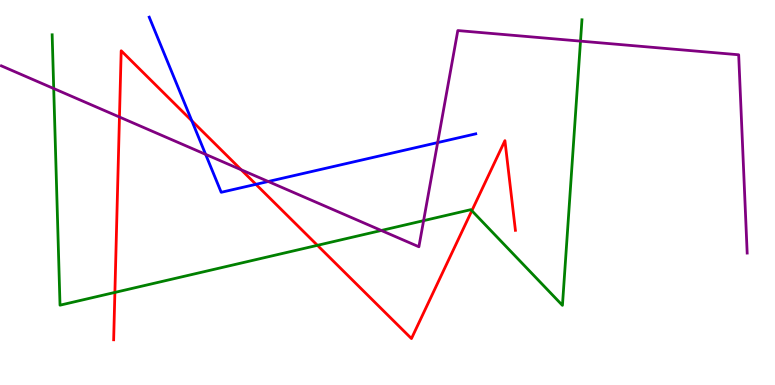[{'lines': ['blue', 'red'], 'intersections': [{'x': 2.48, 'y': 6.86}, {'x': 3.3, 'y': 5.21}]}, {'lines': ['green', 'red'], 'intersections': [{'x': 1.48, 'y': 2.4}, {'x': 4.1, 'y': 3.63}, {'x': 6.09, 'y': 4.53}]}, {'lines': ['purple', 'red'], 'intersections': [{'x': 1.54, 'y': 6.96}, {'x': 3.11, 'y': 5.59}]}, {'lines': ['blue', 'green'], 'intersections': []}, {'lines': ['blue', 'purple'], 'intersections': [{'x': 2.65, 'y': 5.99}, {'x': 3.46, 'y': 5.29}, {'x': 5.65, 'y': 6.3}]}, {'lines': ['green', 'purple'], 'intersections': [{'x': 0.693, 'y': 7.7}, {'x': 4.92, 'y': 4.01}, {'x': 5.47, 'y': 4.27}, {'x': 7.49, 'y': 8.93}]}]